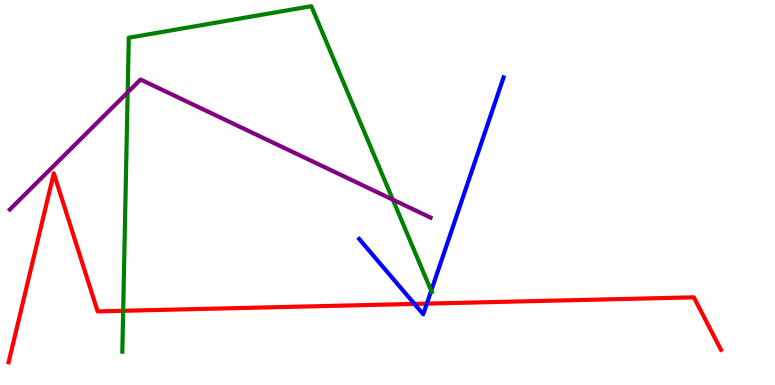[{'lines': ['blue', 'red'], 'intersections': [{'x': 5.35, 'y': 2.11}, {'x': 5.51, 'y': 2.11}]}, {'lines': ['green', 'red'], 'intersections': [{'x': 1.59, 'y': 1.93}]}, {'lines': ['purple', 'red'], 'intersections': []}, {'lines': ['blue', 'green'], 'intersections': [{'x': 5.56, 'y': 2.45}]}, {'lines': ['blue', 'purple'], 'intersections': []}, {'lines': ['green', 'purple'], 'intersections': [{'x': 1.65, 'y': 7.6}, {'x': 5.07, 'y': 4.81}]}]